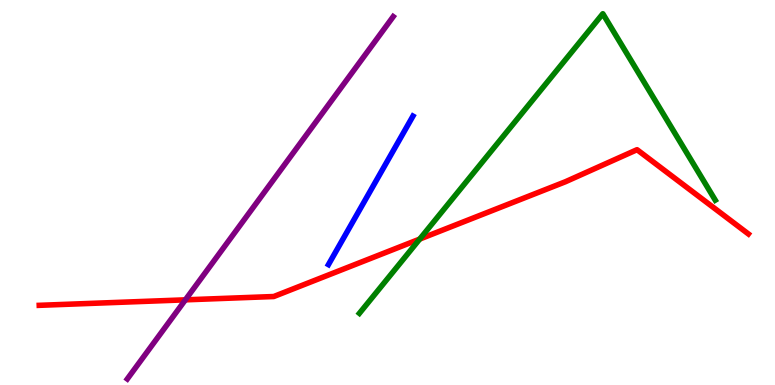[{'lines': ['blue', 'red'], 'intersections': []}, {'lines': ['green', 'red'], 'intersections': [{'x': 5.42, 'y': 3.79}]}, {'lines': ['purple', 'red'], 'intersections': [{'x': 2.39, 'y': 2.21}]}, {'lines': ['blue', 'green'], 'intersections': []}, {'lines': ['blue', 'purple'], 'intersections': []}, {'lines': ['green', 'purple'], 'intersections': []}]